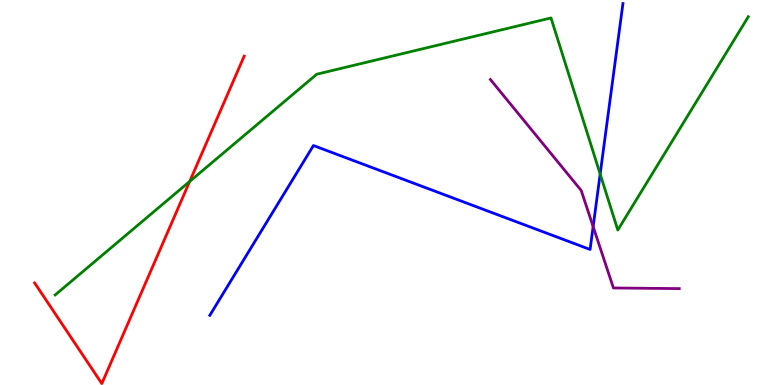[{'lines': ['blue', 'red'], 'intersections': []}, {'lines': ['green', 'red'], 'intersections': [{'x': 2.45, 'y': 5.29}]}, {'lines': ['purple', 'red'], 'intersections': []}, {'lines': ['blue', 'green'], 'intersections': [{'x': 7.74, 'y': 5.48}]}, {'lines': ['blue', 'purple'], 'intersections': [{'x': 7.65, 'y': 4.11}]}, {'lines': ['green', 'purple'], 'intersections': []}]